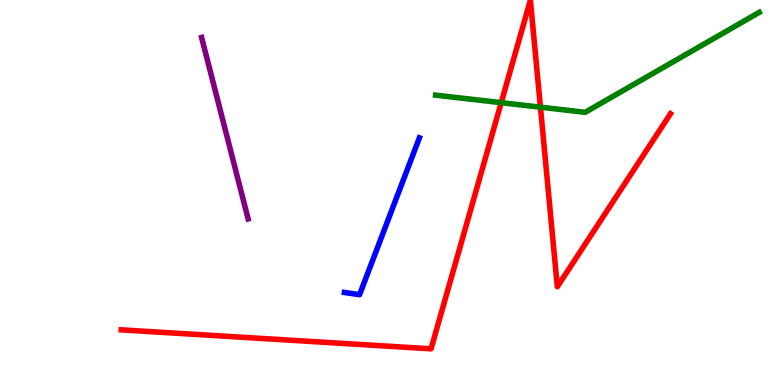[{'lines': ['blue', 'red'], 'intersections': []}, {'lines': ['green', 'red'], 'intersections': [{'x': 6.47, 'y': 7.33}, {'x': 6.97, 'y': 7.22}]}, {'lines': ['purple', 'red'], 'intersections': []}, {'lines': ['blue', 'green'], 'intersections': []}, {'lines': ['blue', 'purple'], 'intersections': []}, {'lines': ['green', 'purple'], 'intersections': []}]